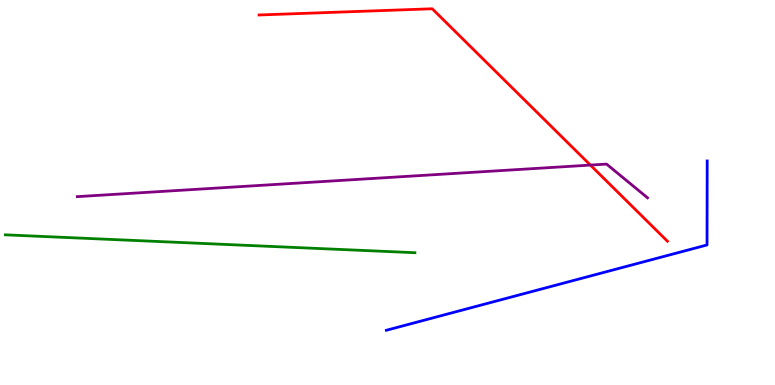[{'lines': ['blue', 'red'], 'intersections': []}, {'lines': ['green', 'red'], 'intersections': []}, {'lines': ['purple', 'red'], 'intersections': [{'x': 7.62, 'y': 5.71}]}, {'lines': ['blue', 'green'], 'intersections': []}, {'lines': ['blue', 'purple'], 'intersections': []}, {'lines': ['green', 'purple'], 'intersections': []}]